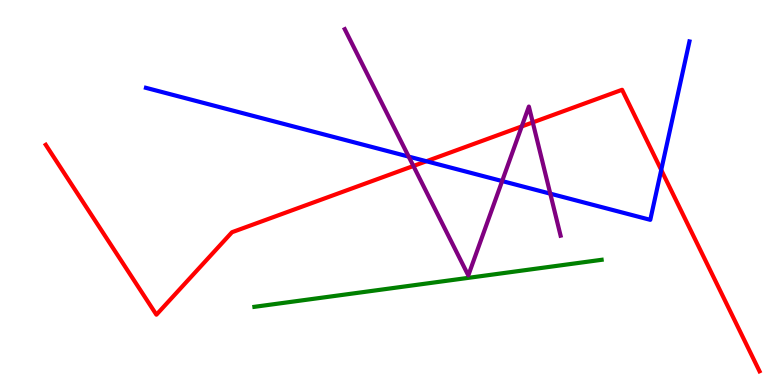[{'lines': ['blue', 'red'], 'intersections': [{'x': 5.5, 'y': 5.81}, {'x': 8.53, 'y': 5.59}]}, {'lines': ['green', 'red'], 'intersections': []}, {'lines': ['purple', 'red'], 'intersections': [{'x': 5.33, 'y': 5.69}, {'x': 6.73, 'y': 6.72}, {'x': 6.87, 'y': 6.82}]}, {'lines': ['blue', 'green'], 'intersections': []}, {'lines': ['blue', 'purple'], 'intersections': [{'x': 5.27, 'y': 5.93}, {'x': 6.48, 'y': 5.3}, {'x': 7.1, 'y': 4.97}]}, {'lines': ['green', 'purple'], 'intersections': []}]